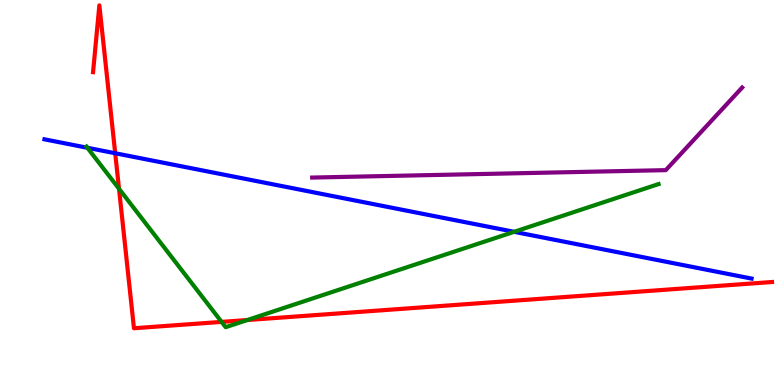[{'lines': ['blue', 'red'], 'intersections': [{'x': 1.49, 'y': 6.02}]}, {'lines': ['green', 'red'], 'intersections': [{'x': 1.54, 'y': 5.1}, {'x': 2.86, 'y': 1.64}, {'x': 3.19, 'y': 1.69}]}, {'lines': ['purple', 'red'], 'intersections': []}, {'lines': ['blue', 'green'], 'intersections': [{'x': 1.13, 'y': 6.16}, {'x': 6.63, 'y': 3.98}]}, {'lines': ['blue', 'purple'], 'intersections': []}, {'lines': ['green', 'purple'], 'intersections': []}]